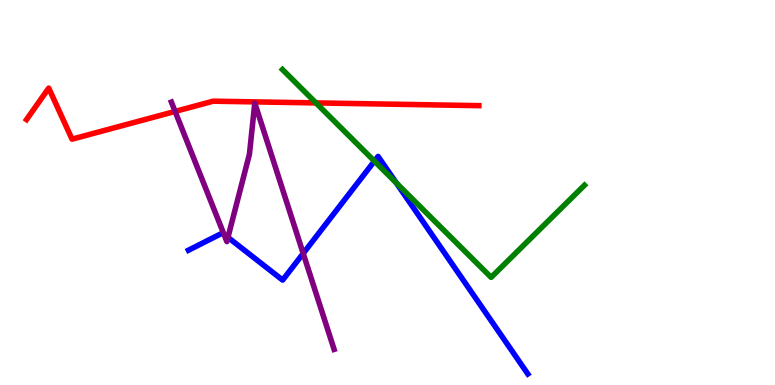[{'lines': ['blue', 'red'], 'intersections': []}, {'lines': ['green', 'red'], 'intersections': [{'x': 4.08, 'y': 7.33}]}, {'lines': ['purple', 'red'], 'intersections': [{'x': 2.26, 'y': 7.11}]}, {'lines': ['blue', 'green'], 'intersections': [{'x': 4.83, 'y': 5.81}, {'x': 5.11, 'y': 5.25}]}, {'lines': ['blue', 'purple'], 'intersections': [{'x': 2.89, 'y': 3.92}, {'x': 2.94, 'y': 3.83}, {'x': 3.91, 'y': 3.42}]}, {'lines': ['green', 'purple'], 'intersections': []}]